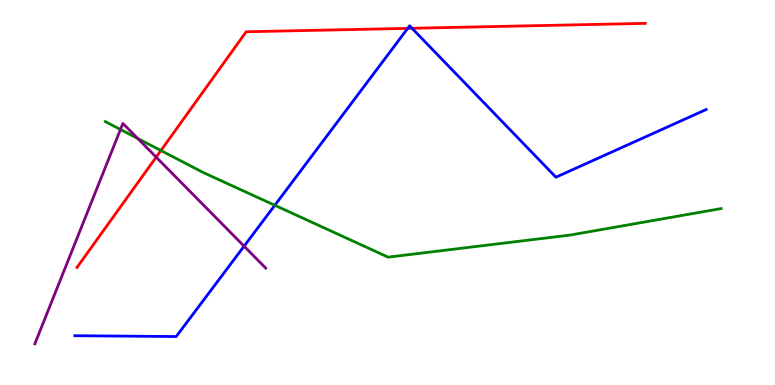[{'lines': ['blue', 'red'], 'intersections': [{'x': 5.26, 'y': 9.26}, {'x': 5.32, 'y': 9.27}]}, {'lines': ['green', 'red'], 'intersections': [{'x': 2.08, 'y': 6.09}]}, {'lines': ['purple', 'red'], 'intersections': [{'x': 2.02, 'y': 5.92}]}, {'lines': ['blue', 'green'], 'intersections': [{'x': 3.55, 'y': 4.67}]}, {'lines': ['blue', 'purple'], 'intersections': [{'x': 3.15, 'y': 3.61}]}, {'lines': ['green', 'purple'], 'intersections': [{'x': 1.55, 'y': 6.64}, {'x': 1.78, 'y': 6.4}]}]